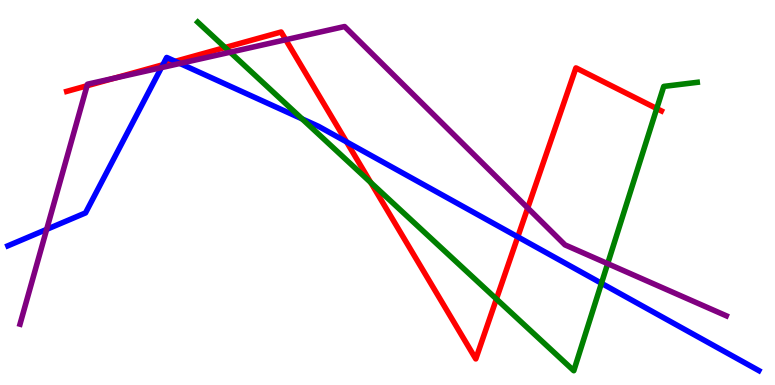[{'lines': ['blue', 'red'], 'intersections': [{'x': 2.1, 'y': 8.32}, {'x': 2.26, 'y': 8.41}, {'x': 4.47, 'y': 6.31}, {'x': 6.68, 'y': 3.85}]}, {'lines': ['green', 'red'], 'intersections': [{'x': 2.9, 'y': 8.77}, {'x': 4.78, 'y': 5.26}, {'x': 6.41, 'y': 2.23}, {'x': 8.47, 'y': 7.18}]}, {'lines': ['purple', 'red'], 'intersections': [{'x': 1.12, 'y': 7.77}, {'x': 1.48, 'y': 7.97}, {'x': 3.69, 'y': 8.97}, {'x': 6.81, 'y': 4.6}]}, {'lines': ['blue', 'green'], 'intersections': [{'x': 3.9, 'y': 6.91}, {'x': 7.76, 'y': 2.64}]}, {'lines': ['blue', 'purple'], 'intersections': [{'x': 0.602, 'y': 4.04}, {'x': 2.08, 'y': 8.24}, {'x': 2.32, 'y': 8.35}]}, {'lines': ['green', 'purple'], 'intersections': [{'x': 2.97, 'y': 8.64}, {'x': 7.84, 'y': 3.15}]}]